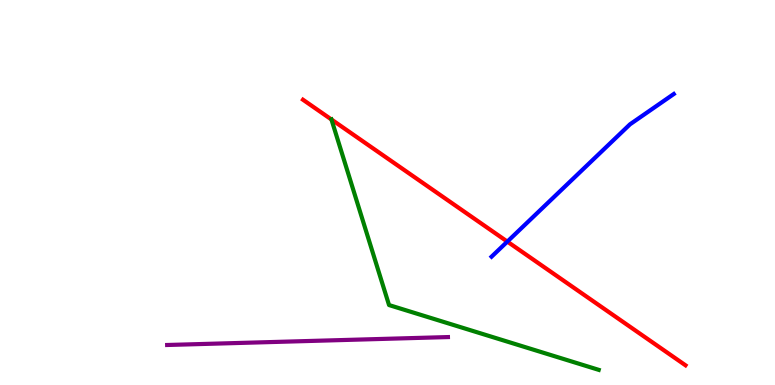[{'lines': ['blue', 'red'], 'intersections': [{'x': 6.55, 'y': 3.72}]}, {'lines': ['green', 'red'], 'intersections': [{'x': 4.28, 'y': 6.9}]}, {'lines': ['purple', 'red'], 'intersections': []}, {'lines': ['blue', 'green'], 'intersections': []}, {'lines': ['blue', 'purple'], 'intersections': []}, {'lines': ['green', 'purple'], 'intersections': []}]